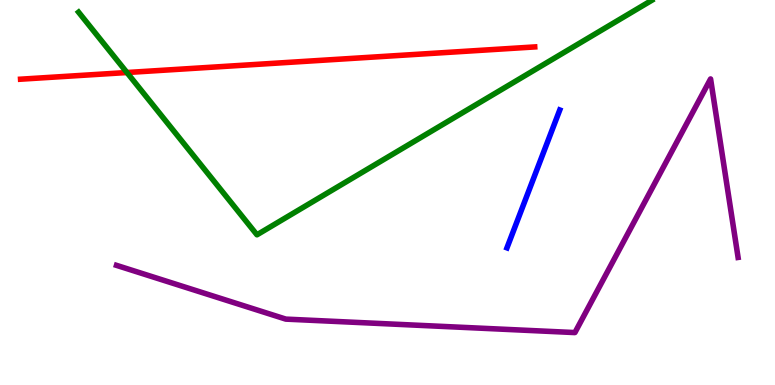[{'lines': ['blue', 'red'], 'intersections': []}, {'lines': ['green', 'red'], 'intersections': [{'x': 1.64, 'y': 8.12}]}, {'lines': ['purple', 'red'], 'intersections': []}, {'lines': ['blue', 'green'], 'intersections': []}, {'lines': ['blue', 'purple'], 'intersections': []}, {'lines': ['green', 'purple'], 'intersections': []}]